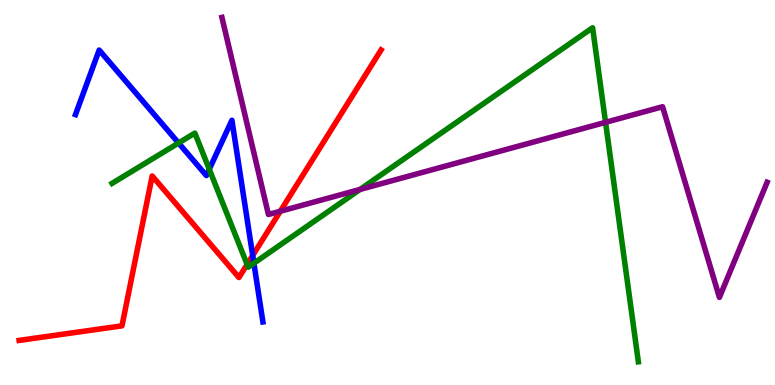[{'lines': ['blue', 'red'], 'intersections': [{'x': 3.26, 'y': 3.36}]}, {'lines': ['green', 'red'], 'intersections': [{'x': 3.19, 'y': 3.13}]}, {'lines': ['purple', 'red'], 'intersections': [{'x': 3.62, 'y': 4.51}]}, {'lines': ['blue', 'green'], 'intersections': [{'x': 2.3, 'y': 6.29}, {'x': 2.7, 'y': 5.6}, {'x': 3.28, 'y': 3.16}]}, {'lines': ['blue', 'purple'], 'intersections': []}, {'lines': ['green', 'purple'], 'intersections': [{'x': 4.65, 'y': 5.08}, {'x': 7.81, 'y': 6.82}]}]